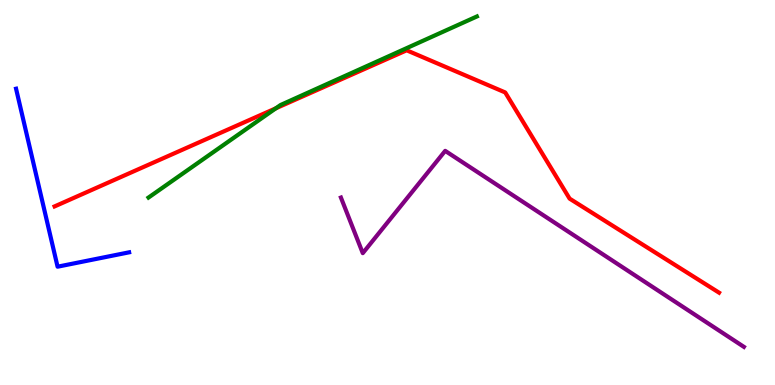[{'lines': ['blue', 'red'], 'intersections': []}, {'lines': ['green', 'red'], 'intersections': [{'x': 3.56, 'y': 7.19}]}, {'lines': ['purple', 'red'], 'intersections': []}, {'lines': ['blue', 'green'], 'intersections': []}, {'lines': ['blue', 'purple'], 'intersections': []}, {'lines': ['green', 'purple'], 'intersections': []}]